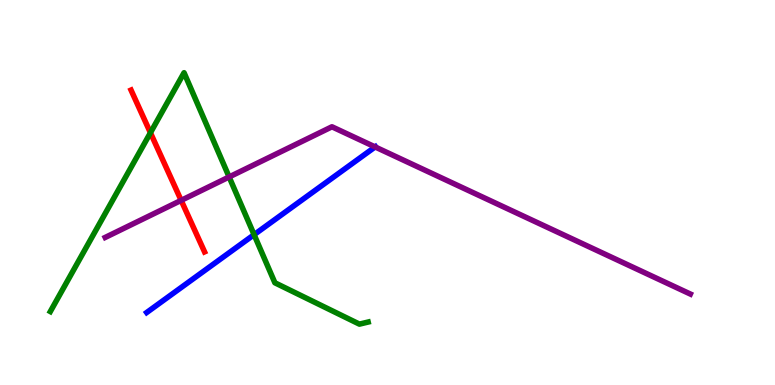[{'lines': ['blue', 'red'], 'intersections': []}, {'lines': ['green', 'red'], 'intersections': [{'x': 1.94, 'y': 6.55}]}, {'lines': ['purple', 'red'], 'intersections': [{'x': 2.34, 'y': 4.8}]}, {'lines': ['blue', 'green'], 'intersections': [{'x': 3.28, 'y': 3.9}]}, {'lines': ['blue', 'purple'], 'intersections': [{'x': 4.84, 'y': 6.18}]}, {'lines': ['green', 'purple'], 'intersections': [{'x': 2.96, 'y': 5.4}]}]